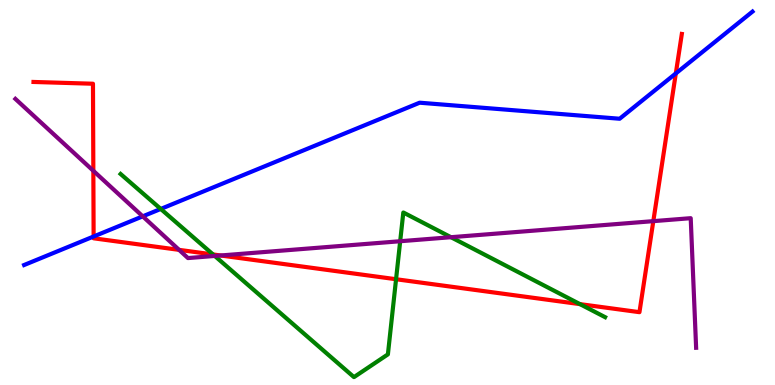[{'lines': ['blue', 'red'], 'intersections': [{'x': 1.21, 'y': 3.86}, {'x': 8.72, 'y': 8.09}]}, {'lines': ['green', 'red'], 'intersections': [{'x': 2.75, 'y': 3.39}, {'x': 5.11, 'y': 2.75}, {'x': 7.48, 'y': 2.1}]}, {'lines': ['purple', 'red'], 'intersections': [{'x': 1.2, 'y': 5.56}, {'x': 2.31, 'y': 3.51}, {'x': 2.85, 'y': 3.36}, {'x': 8.43, 'y': 4.26}]}, {'lines': ['blue', 'green'], 'intersections': [{'x': 2.07, 'y': 4.57}]}, {'lines': ['blue', 'purple'], 'intersections': [{'x': 1.84, 'y': 4.38}]}, {'lines': ['green', 'purple'], 'intersections': [{'x': 2.77, 'y': 3.35}, {'x': 5.16, 'y': 3.73}, {'x': 5.82, 'y': 3.84}]}]